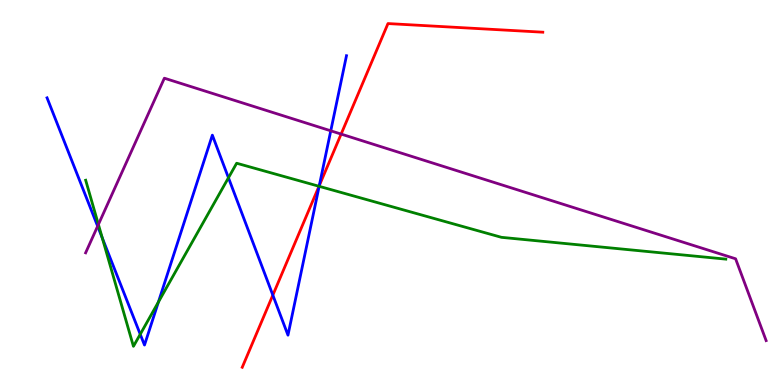[{'lines': ['blue', 'red'], 'intersections': [{'x': 3.52, 'y': 2.33}, {'x': 4.12, 'y': 5.18}]}, {'lines': ['green', 'red'], 'intersections': [{'x': 4.12, 'y': 5.16}]}, {'lines': ['purple', 'red'], 'intersections': [{'x': 4.4, 'y': 6.52}]}, {'lines': ['blue', 'green'], 'intersections': [{'x': 1.32, 'y': 3.82}, {'x': 1.81, 'y': 1.32}, {'x': 2.04, 'y': 2.15}, {'x': 2.95, 'y': 5.38}, {'x': 4.12, 'y': 5.16}]}, {'lines': ['blue', 'purple'], 'intersections': [{'x': 1.26, 'y': 4.13}, {'x': 4.27, 'y': 6.6}]}, {'lines': ['green', 'purple'], 'intersections': [{'x': 1.27, 'y': 4.17}]}]